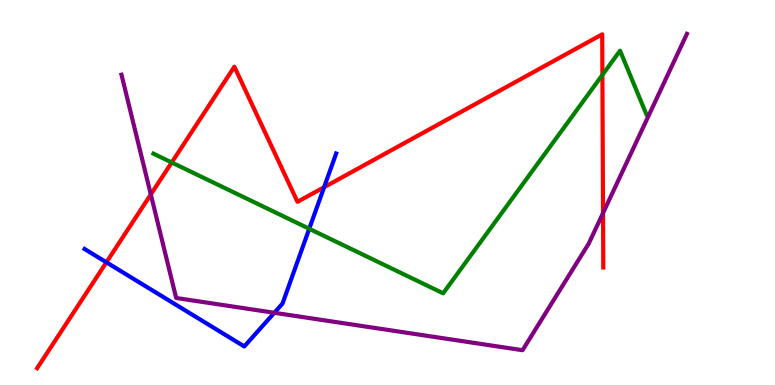[{'lines': ['blue', 'red'], 'intersections': [{'x': 1.37, 'y': 3.19}, {'x': 4.18, 'y': 5.14}]}, {'lines': ['green', 'red'], 'intersections': [{'x': 2.22, 'y': 5.78}, {'x': 7.77, 'y': 8.05}]}, {'lines': ['purple', 'red'], 'intersections': [{'x': 1.95, 'y': 4.95}, {'x': 7.78, 'y': 4.47}]}, {'lines': ['blue', 'green'], 'intersections': [{'x': 3.99, 'y': 4.06}]}, {'lines': ['blue', 'purple'], 'intersections': [{'x': 3.54, 'y': 1.88}]}, {'lines': ['green', 'purple'], 'intersections': []}]